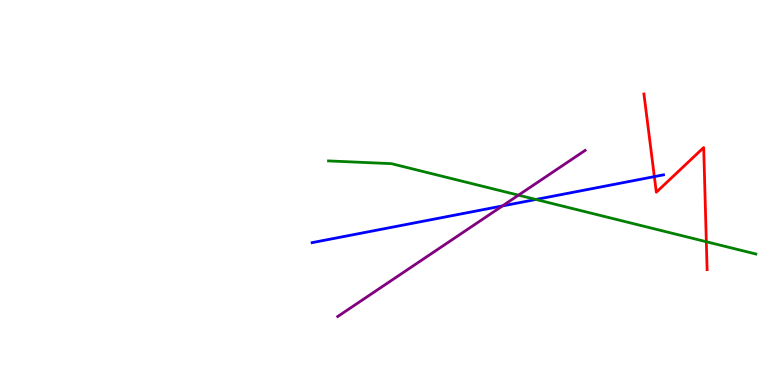[{'lines': ['blue', 'red'], 'intersections': [{'x': 8.44, 'y': 5.41}]}, {'lines': ['green', 'red'], 'intersections': [{'x': 9.11, 'y': 3.72}]}, {'lines': ['purple', 'red'], 'intersections': []}, {'lines': ['blue', 'green'], 'intersections': [{'x': 6.91, 'y': 4.82}]}, {'lines': ['blue', 'purple'], 'intersections': [{'x': 6.48, 'y': 4.65}]}, {'lines': ['green', 'purple'], 'intersections': [{'x': 6.69, 'y': 4.93}]}]